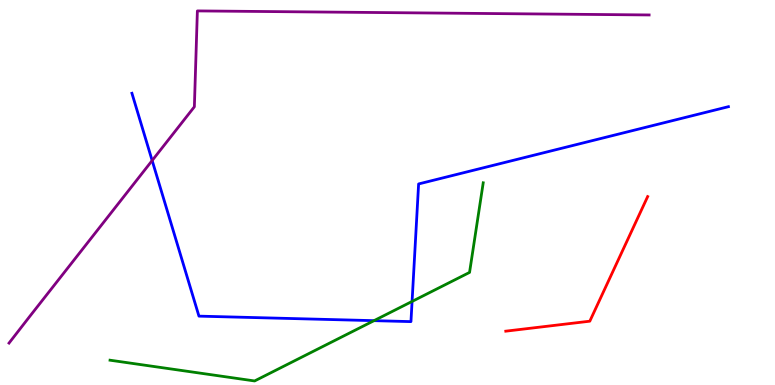[{'lines': ['blue', 'red'], 'intersections': []}, {'lines': ['green', 'red'], 'intersections': []}, {'lines': ['purple', 'red'], 'intersections': []}, {'lines': ['blue', 'green'], 'intersections': [{'x': 4.83, 'y': 1.67}, {'x': 5.32, 'y': 2.17}]}, {'lines': ['blue', 'purple'], 'intersections': [{'x': 1.96, 'y': 5.83}]}, {'lines': ['green', 'purple'], 'intersections': []}]